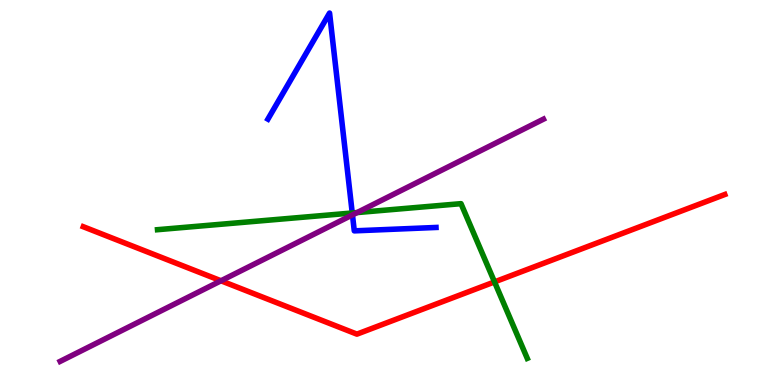[{'lines': ['blue', 'red'], 'intersections': []}, {'lines': ['green', 'red'], 'intersections': [{'x': 6.38, 'y': 2.68}]}, {'lines': ['purple', 'red'], 'intersections': [{'x': 2.85, 'y': 2.71}]}, {'lines': ['blue', 'green'], 'intersections': [{'x': 4.55, 'y': 4.47}]}, {'lines': ['blue', 'purple'], 'intersections': [{'x': 4.55, 'y': 4.42}]}, {'lines': ['green', 'purple'], 'intersections': [{'x': 4.61, 'y': 4.48}]}]